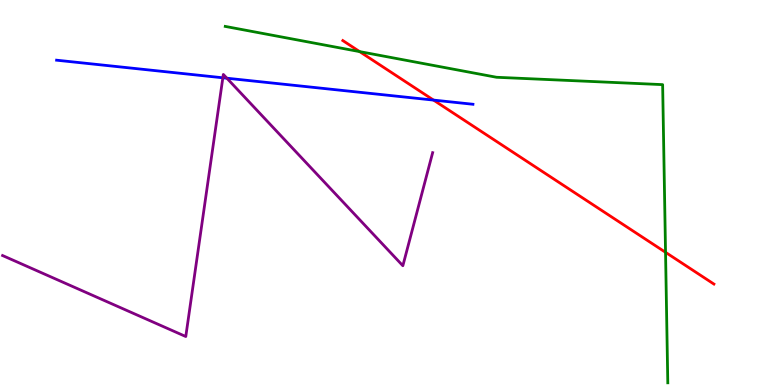[{'lines': ['blue', 'red'], 'intersections': [{'x': 5.59, 'y': 7.4}]}, {'lines': ['green', 'red'], 'intersections': [{'x': 4.64, 'y': 8.66}, {'x': 8.59, 'y': 3.45}]}, {'lines': ['purple', 'red'], 'intersections': []}, {'lines': ['blue', 'green'], 'intersections': []}, {'lines': ['blue', 'purple'], 'intersections': [{'x': 2.88, 'y': 7.98}, {'x': 2.93, 'y': 7.97}]}, {'lines': ['green', 'purple'], 'intersections': []}]